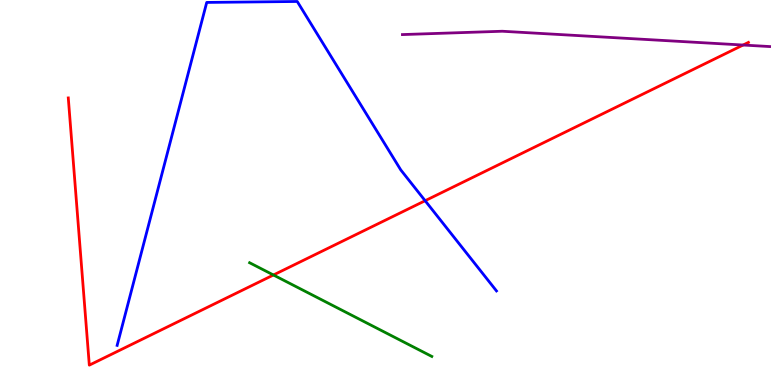[{'lines': ['blue', 'red'], 'intersections': [{'x': 5.49, 'y': 4.79}]}, {'lines': ['green', 'red'], 'intersections': [{'x': 3.53, 'y': 2.86}]}, {'lines': ['purple', 'red'], 'intersections': [{'x': 9.59, 'y': 8.83}]}, {'lines': ['blue', 'green'], 'intersections': []}, {'lines': ['blue', 'purple'], 'intersections': []}, {'lines': ['green', 'purple'], 'intersections': []}]